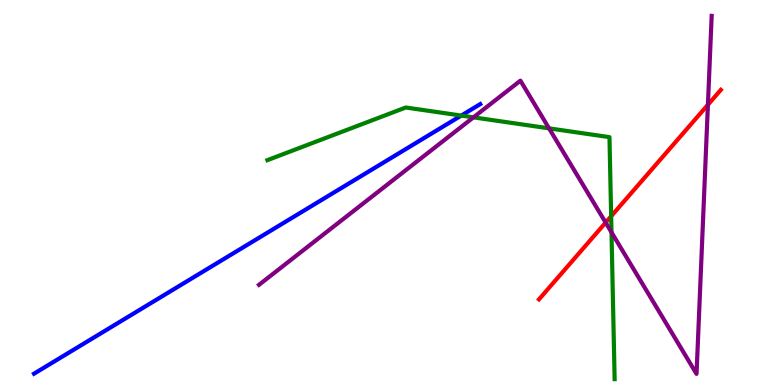[{'lines': ['blue', 'red'], 'intersections': []}, {'lines': ['green', 'red'], 'intersections': [{'x': 7.89, 'y': 4.38}]}, {'lines': ['purple', 'red'], 'intersections': [{'x': 7.81, 'y': 4.22}, {'x': 9.13, 'y': 7.28}]}, {'lines': ['blue', 'green'], 'intersections': [{'x': 5.95, 'y': 7.0}]}, {'lines': ['blue', 'purple'], 'intersections': []}, {'lines': ['green', 'purple'], 'intersections': [{'x': 6.11, 'y': 6.95}, {'x': 7.08, 'y': 6.67}, {'x': 7.89, 'y': 3.97}]}]